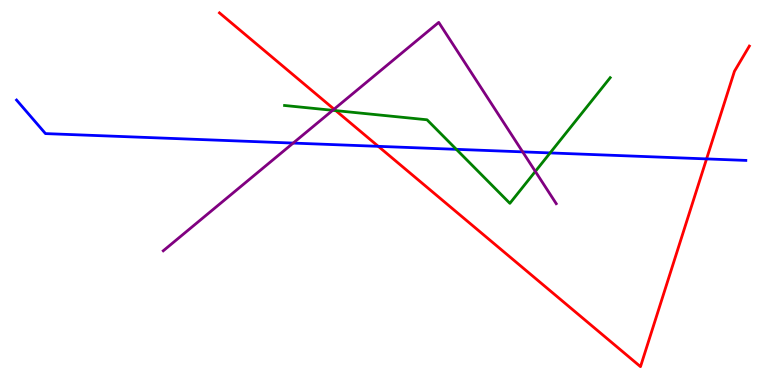[{'lines': ['blue', 'red'], 'intersections': [{'x': 4.88, 'y': 6.2}, {'x': 9.12, 'y': 5.87}]}, {'lines': ['green', 'red'], 'intersections': [{'x': 4.33, 'y': 7.13}]}, {'lines': ['purple', 'red'], 'intersections': [{'x': 4.31, 'y': 7.16}]}, {'lines': ['blue', 'green'], 'intersections': [{'x': 5.89, 'y': 6.12}, {'x': 7.1, 'y': 6.03}]}, {'lines': ['blue', 'purple'], 'intersections': [{'x': 3.78, 'y': 6.28}, {'x': 6.74, 'y': 6.06}]}, {'lines': ['green', 'purple'], 'intersections': [{'x': 4.29, 'y': 7.13}, {'x': 6.91, 'y': 5.55}]}]